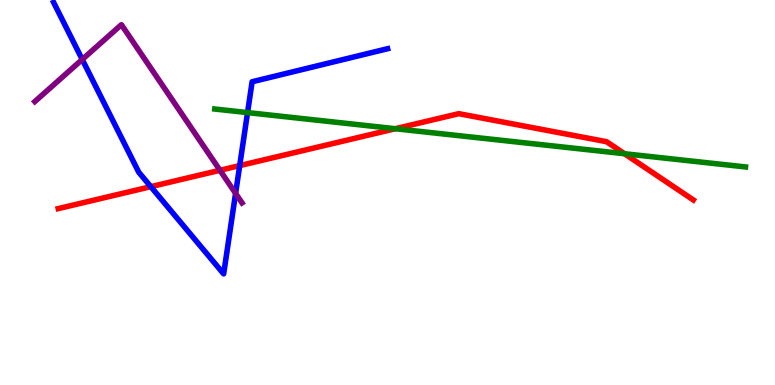[{'lines': ['blue', 'red'], 'intersections': [{'x': 1.95, 'y': 5.15}, {'x': 3.09, 'y': 5.7}]}, {'lines': ['green', 'red'], 'intersections': [{'x': 5.1, 'y': 6.66}, {'x': 8.06, 'y': 6.01}]}, {'lines': ['purple', 'red'], 'intersections': [{'x': 2.84, 'y': 5.58}]}, {'lines': ['blue', 'green'], 'intersections': [{'x': 3.19, 'y': 7.08}]}, {'lines': ['blue', 'purple'], 'intersections': [{'x': 1.06, 'y': 8.46}, {'x': 3.04, 'y': 4.98}]}, {'lines': ['green', 'purple'], 'intersections': []}]